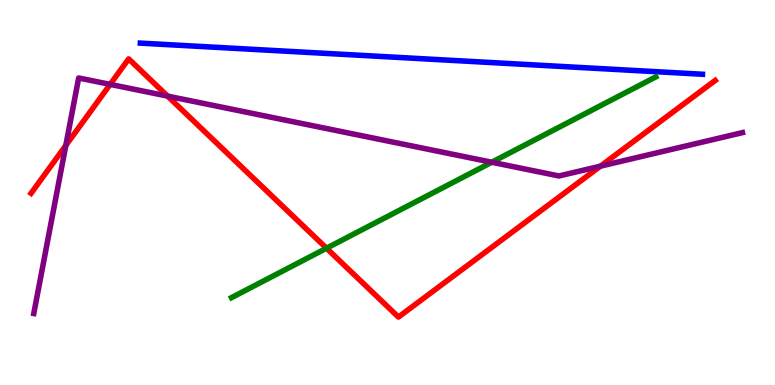[{'lines': ['blue', 'red'], 'intersections': []}, {'lines': ['green', 'red'], 'intersections': [{'x': 4.21, 'y': 3.55}]}, {'lines': ['purple', 'red'], 'intersections': [{'x': 0.849, 'y': 6.22}, {'x': 1.42, 'y': 7.81}, {'x': 2.16, 'y': 7.5}, {'x': 7.75, 'y': 5.68}]}, {'lines': ['blue', 'green'], 'intersections': []}, {'lines': ['blue', 'purple'], 'intersections': []}, {'lines': ['green', 'purple'], 'intersections': [{'x': 6.35, 'y': 5.79}]}]